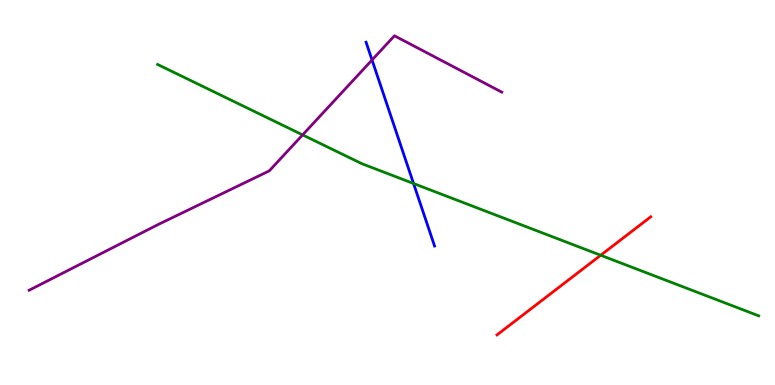[{'lines': ['blue', 'red'], 'intersections': []}, {'lines': ['green', 'red'], 'intersections': [{'x': 7.75, 'y': 3.37}]}, {'lines': ['purple', 'red'], 'intersections': []}, {'lines': ['blue', 'green'], 'intersections': [{'x': 5.34, 'y': 5.23}]}, {'lines': ['blue', 'purple'], 'intersections': [{'x': 4.8, 'y': 8.44}]}, {'lines': ['green', 'purple'], 'intersections': [{'x': 3.9, 'y': 6.5}]}]